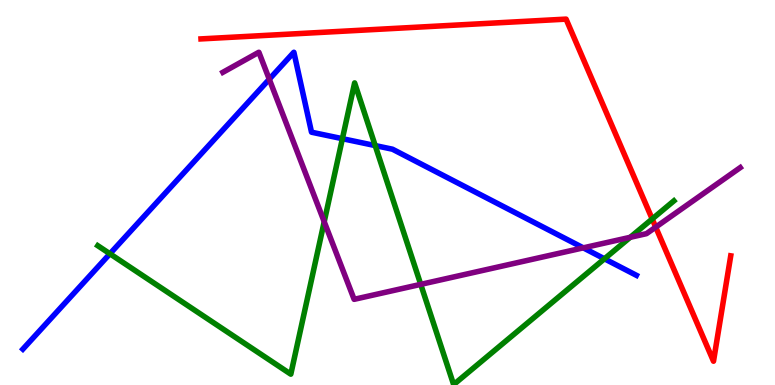[{'lines': ['blue', 'red'], 'intersections': []}, {'lines': ['green', 'red'], 'intersections': [{'x': 8.42, 'y': 4.31}]}, {'lines': ['purple', 'red'], 'intersections': [{'x': 8.46, 'y': 4.1}]}, {'lines': ['blue', 'green'], 'intersections': [{'x': 1.42, 'y': 3.41}, {'x': 4.42, 'y': 6.4}, {'x': 4.84, 'y': 6.22}, {'x': 7.8, 'y': 3.28}]}, {'lines': ['blue', 'purple'], 'intersections': [{'x': 3.47, 'y': 7.94}, {'x': 7.53, 'y': 3.56}]}, {'lines': ['green', 'purple'], 'intersections': [{'x': 4.18, 'y': 4.24}, {'x': 5.43, 'y': 2.61}, {'x': 8.13, 'y': 3.84}]}]